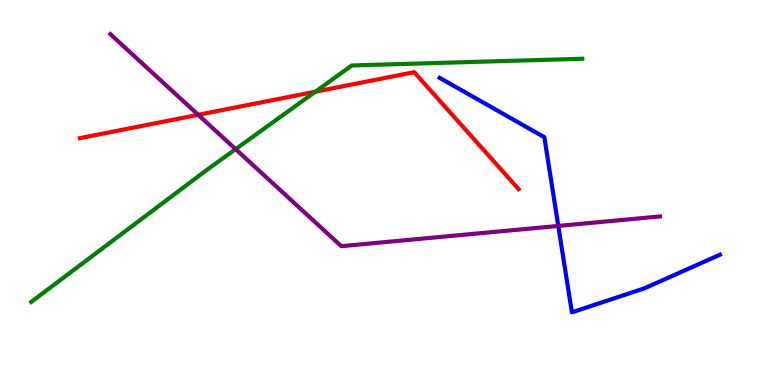[{'lines': ['blue', 'red'], 'intersections': []}, {'lines': ['green', 'red'], 'intersections': [{'x': 4.07, 'y': 7.62}]}, {'lines': ['purple', 'red'], 'intersections': [{'x': 2.56, 'y': 7.02}]}, {'lines': ['blue', 'green'], 'intersections': []}, {'lines': ['blue', 'purple'], 'intersections': [{'x': 7.2, 'y': 4.13}]}, {'lines': ['green', 'purple'], 'intersections': [{'x': 3.04, 'y': 6.13}]}]